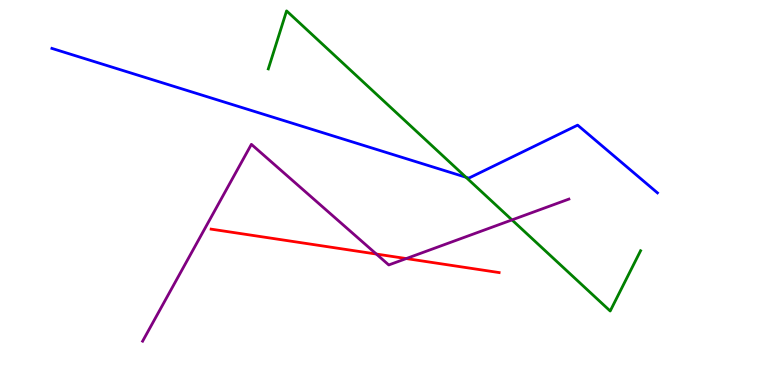[{'lines': ['blue', 'red'], 'intersections': []}, {'lines': ['green', 'red'], 'intersections': []}, {'lines': ['purple', 'red'], 'intersections': [{'x': 4.86, 'y': 3.4}, {'x': 5.24, 'y': 3.28}]}, {'lines': ['blue', 'green'], 'intersections': [{'x': 6.01, 'y': 5.4}]}, {'lines': ['blue', 'purple'], 'intersections': []}, {'lines': ['green', 'purple'], 'intersections': [{'x': 6.61, 'y': 4.29}]}]